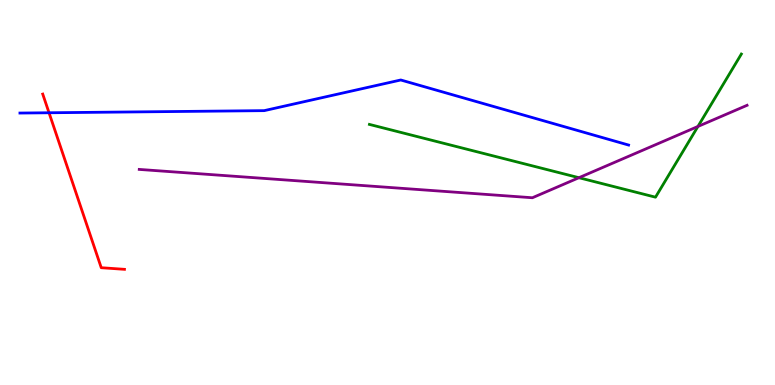[{'lines': ['blue', 'red'], 'intersections': [{'x': 0.633, 'y': 7.07}]}, {'lines': ['green', 'red'], 'intersections': []}, {'lines': ['purple', 'red'], 'intersections': []}, {'lines': ['blue', 'green'], 'intersections': []}, {'lines': ['blue', 'purple'], 'intersections': []}, {'lines': ['green', 'purple'], 'intersections': [{'x': 7.47, 'y': 5.38}, {'x': 9.01, 'y': 6.72}]}]